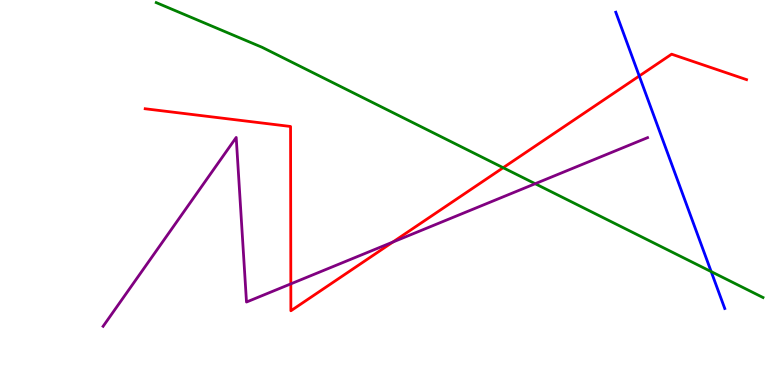[{'lines': ['blue', 'red'], 'intersections': [{'x': 8.25, 'y': 8.03}]}, {'lines': ['green', 'red'], 'intersections': [{'x': 6.49, 'y': 5.64}]}, {'lines': ['purple', 'red'], 'intersections': [{'x': 3.75, 'y': 2.63}, {'x': 5.07, 'y': 3.71}]}, {'lines': ['blue', 'green'], 'intersections': [{'x': 9.18, 'y': 2.94}]}, {'lines': ['blue', 'purple'], 'intersections': []}, {'lines': ['green', 'purple'], 'intersections': [{'x': 6.91, 'y': 5.23}]}]